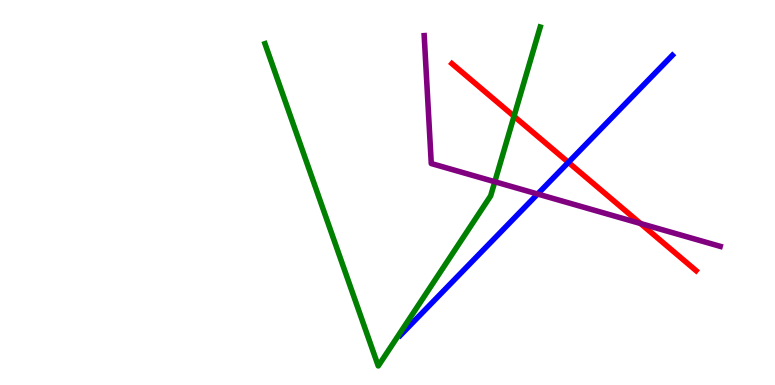[{'lines': ['blue', 'red'], 'intersections': [{'x': 7.33, 'y': 5.78}]}, {'lines': ['green', 'red'], 'intersections': [{'x': 6.63, 'y': 6.98}]}, {'lines': ['purple', 'red'], 'intersections': [{'x': 8.26, 'y': 4.2}]}, {'lines': ['blue', 'green'], 'intersections': []}, {'lines': ['blue', 'purple'], 'intersections': [{'x': 6.94, 'y': 4.96}]}, {'lines': ['green', 'purple'], 'intersections': [{'x': 6.38, 'y': 5.28}]}]